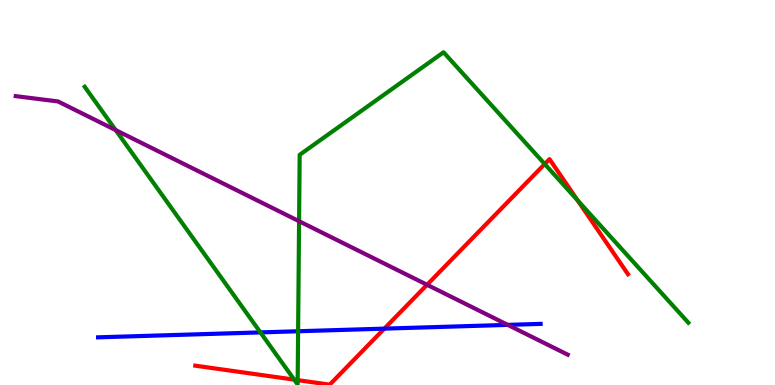[{'lines': ['blue', 'red'], 'intersections': [{'x': 4.96, 'y': 1.46}]}, {'lines': ['green', 'red'], 'intersections': [{'x': 3.8, 'y': 0.139}, {'x': 3.84, 'y': 0.126}, {'x': 7.03, 'y': 5.74}, {'x': 7.45, 'y': 4.8}]}, {'lines': ['purple', 'red'], 'intersections': [{'x': 5.51, 'y': 2.6}]}, {'lines': ['blue', 'green'], 'intersections': [{'x': 3.36, 'y': 1.37}, {'x': 3.85, 'y': 1.4}]}, {'lines': ['blue', 'purple'], 'intersections': [{'x': 6.55, 'y': 1.56}]}, {'lines': ['green', 'purple'], 'intersections': [{'x': 1.49, 'y': 6.62}, {'x': 3.86, 'y': 4.25}]}]